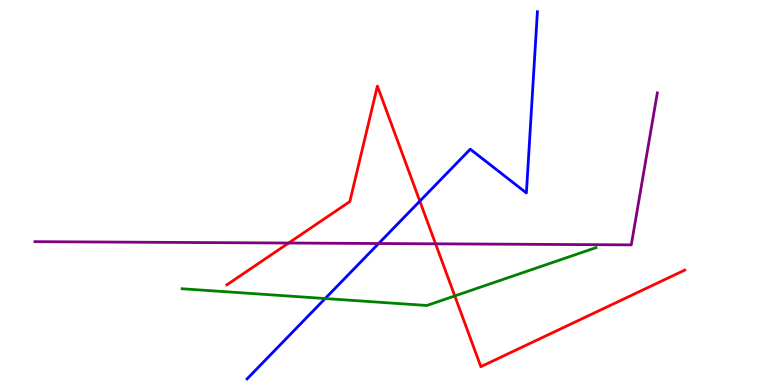[{'lines': ['blue', 'red'], 'intersections': [{'x': 5.42, 'y': 4.78}]}, {'lines': ['green', 'red'], 'intersections': [{'x': 5.87, 'y': 2.31}]}, {'lines': ['purple', 'red'], 'intersections': [{'x': 3.72, 'y': 3.69}, {'x': 5.62, 'y': 3.67}]}, {'lines': ['blue', 'green'], 'intersections': [{'x': 4.2, 'y': 2.25}]}, {'lines': ['blue', 'purple'], 'intersections': [{'x': 4.89, 'y': 3.67}]}, {'lines': ['green', 'purple'], 'intersections': []}]